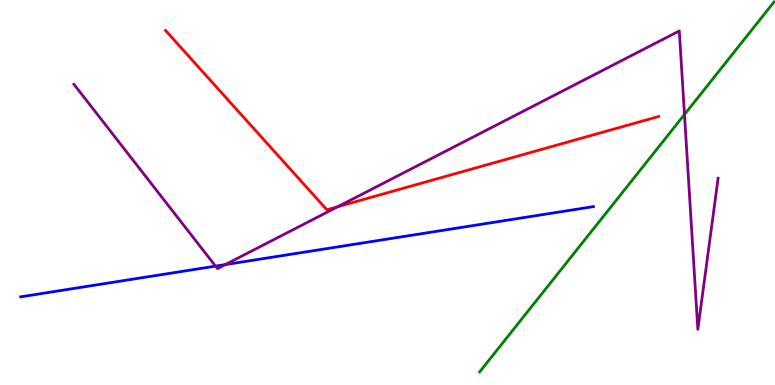[{'lines': ['blue', 'red'], 'intersections': []}, {'lines': ['green', 'red'], 'intersections': []}, {'lines': ['purple', 'red'], 'intersections': [{'x': 4.36, 'y': 4.63}]}, {'lines': ['blue', 'green'], 'intersections': []}, {'lines': ['blue', 'purple'], 'intersections': [{'x': 2.78, 'y': 3.09}, {'x': 2.91, 'y': 3.13}]}, {'lines': ['green', 'purple'], 'intersections': [{'x': 8.83, 'y': 7.03}]}]